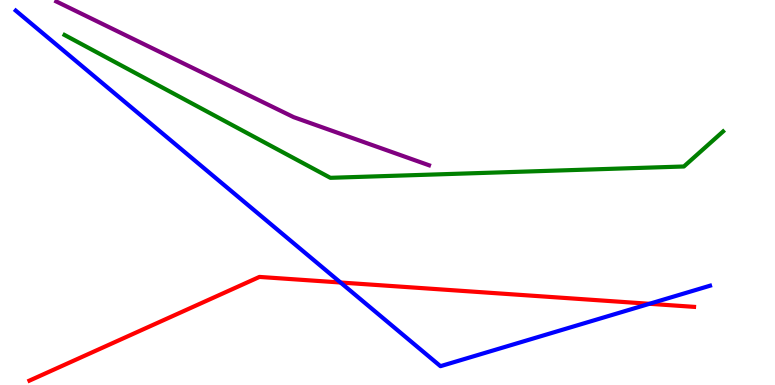[{'lines': ['blue', 'red'], 'intersections': [{'x': 4.39, 'y': 2.66}, {'x': 8.38, 'y': 2.11}]}, {'lines': ['green', 'red'], 'intersections': []}, {'lines': ['purple', 'red'], 'intersections': []}, {'lines': ['blue', 'green'], 'intersections': []}, {'lines': ['blue', 'purple'], 'intersections': []}, {'lines': ['green', 'purple'], 'intersections': []}]